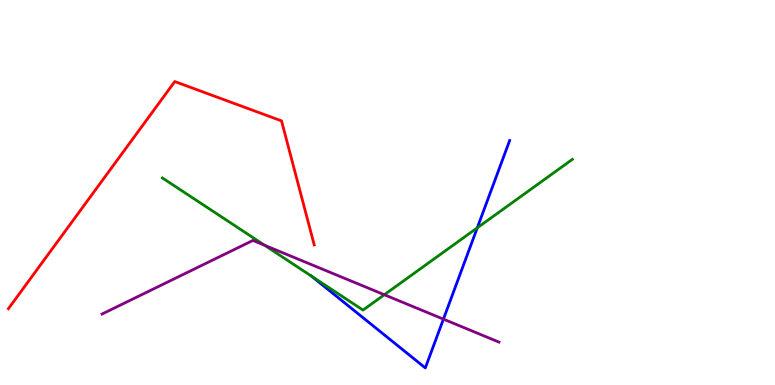[{'lines': ['blue', 'red'], 'intersections': []}, {'lines': ['green', 'red'], 'intersections': []}, {'lines': ['purple', 'red'], 'intersections': []}, {'lines': ['blue', 'green'], 'intersections': [{'x': 4.02, 'y': 2.83}, {'x': 6.16, 'y': 4.08}]}, {'lines': ['blue', 'purple'], 'intersections': [{'x': 5.72, 'y': 1.71}]}, {'lines': ['green', 'purple'], 'intersections': [{'x': 3.41, 'y': 3.63}, {'x': 4.96, 'y': 2.34}]}]